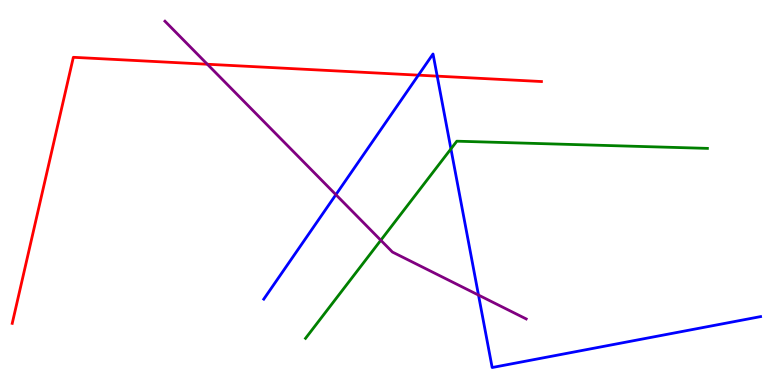[{'lines': ['blue', 'red'], 'intersections': [{'x': 5.4, 'y': 8.05}, {'x': 5.64, 'y': 8.02}]}, {'lines': ['green', 'red'], 'intersections': []}, {'lines': ['purple', 'red'], 'intersections': [{'x': 2.68, 'y': 8.33}]}, {'lines': ['blue', 'green'], 'intersections': [{'x': 5.82, 'y': 6.13}]}, {'lines': ['blue', 'purple'], 'intersections': [{'x': 4.33, 'y': 4.94}, {'x': 6.17, 'y': 2.34}]}, {'lines': ['green', 'purple'], 'intersections': [{'x': 4.91, 'y': 3.76}]}]